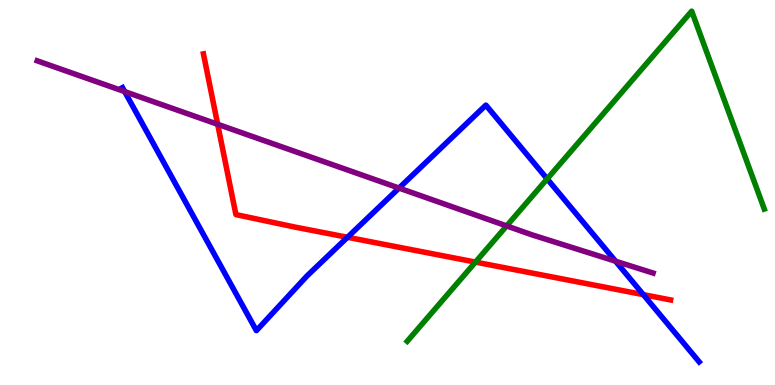[{'lines': ['blue', 'red'], 'intersections': [{'x': 4.48, 'y': 3.84}, {'x': 8.3, 'y': 2.35}]}, {'lines': ['green', 'red'], 'intersections': [{'x': 6.14, 'y': 3.19}]}, {'lines': ['purple', 'red'], 'intersections': [{'x': 2.81, 'y': 6.77}]}, {'lines': ['blue', 'green'], 'intersections': [{'x': 7.06, 'y': 5.35}]}, {'lines': ['blue', 'purple'], 'intersections': [{'x': 1.61, 'y': 7.62}, {'x': 5.15, 'y': 5.12}, {'x': 7.94, 'y': 3.22}]}, {'lines': ['green', 'purple'], 'intersections': [{'x': 6.54, 'y': 4.13}]}]